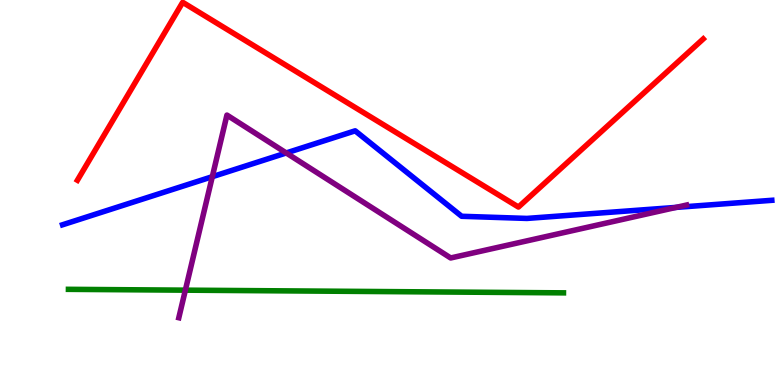[{'lines': ['blue', 'red'], 'intersections': []}, {'lines': ['green', 'red'], 'intersections': []}, {'lines': ['purple', 'red'], 'intersections': []}, {'lines': ['blue', 'green'], 'intersections': []}, {'lines': ['blue', 'purple'], 'intersections': [{'x': 2.74, 'y': 5.41}, {'x': 3.69, 'y': 6.03}, {'x': 8.72, 'y': 4.61}]}, {'lines': ['green', 'purple'], 'intersections': [{'x': 2.39, 'y': 2.46}]}]